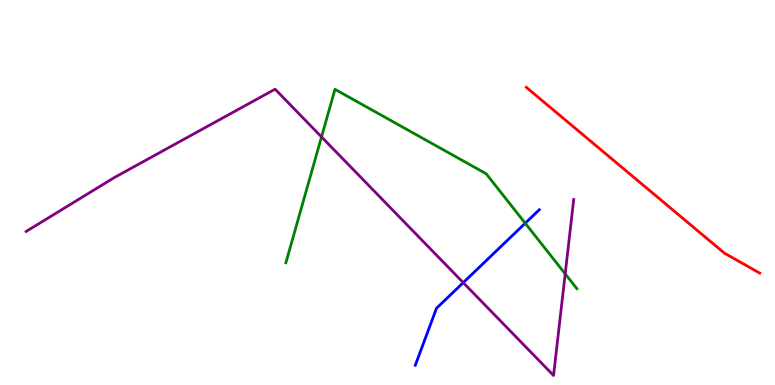[{'lines': ['blue', 'red'], 'intersections': []}, {'lines': ['green', 'red'], 'intersections': []}, {'lines': ['purple', 'red'], 'intersections': []}, {'lines': ['blue', 'green'], 'intersections': [{'x': 6.78, 'y': 4.2}]}, {'lines': ['blue', 'purple'], 'intersections': [{'x': 5.98, 'y': 2.66}]}, {'lines': ['green', 'purple'], 'intersections': [{'x': 4.15, 'y': 6.44}, {'x': 7.29, 'y': 2.89}]}]